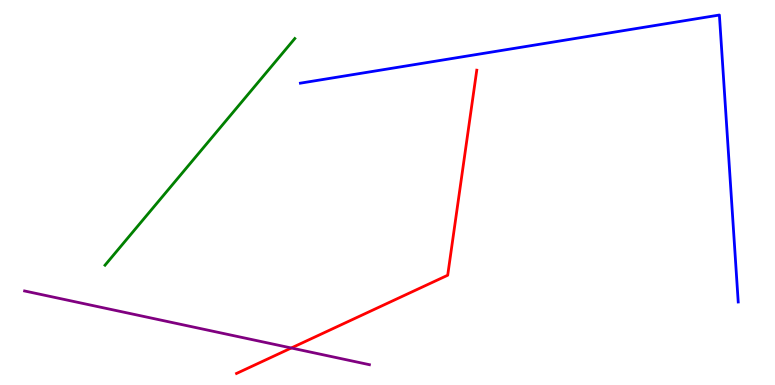[{'lines': ['blue', 'red'], 'intersections': []}, {'lines': ['green', 'red'], 'intersections': []}, {'lines': ['purple', 'red'], 'intersections': [{'x': 3.76, 'y': 0.961}]}, {'lines': ['blue', 'green'], 'intersections': []}, {'lines': ['blue', 'purple'], 'intersections': []}, {'lines': ['green', 'purple'], 'intersections': []}]